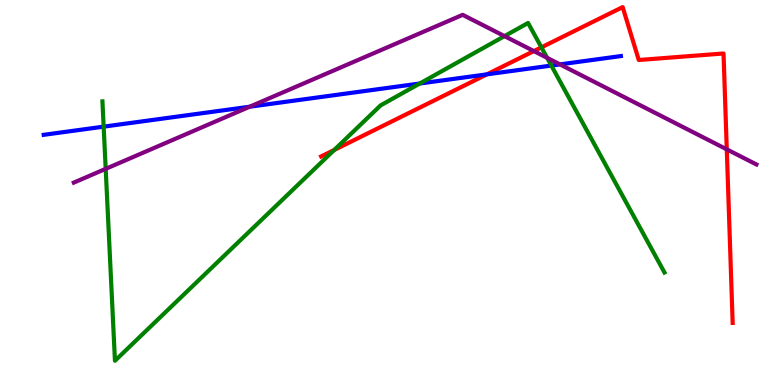[{'lines': ['blue', 'red'], 'intersections': [{'x': 6.28, 'y': 8.07}]}, {'lines': ['green', 'red'], 'intersections': [{'x': 4.31, 'y': 6.11}, {'x': 6.99, 'y': 8.77}]}, {'lines': ['purple', 'red'], 'intersections': [{'x': 6.89, 'y': 8.67}, {'x': 9.38, 'y': 6.12}]}, {'lines': ['blue', 'green'], 'intersections': [{'x': 1.34, 'y': 6.71}, {'x': 5.42, 'y': 7.83}, {'x': 7.11, 'y': 8.3}]}, {'lines': ['blue', 'purple'], 'intersections': [{'x': 3.22, 'y': 7.23}, {'x': 7.23, 'y': 8.33}]}, {'lines': ['green', 'purple'], 'intersections': [{'x': 1.36, 'y': 5.61}, {'x': 6.51, 'y': 9.06}, {'x': 7.06, 'y': 8.5}]}]